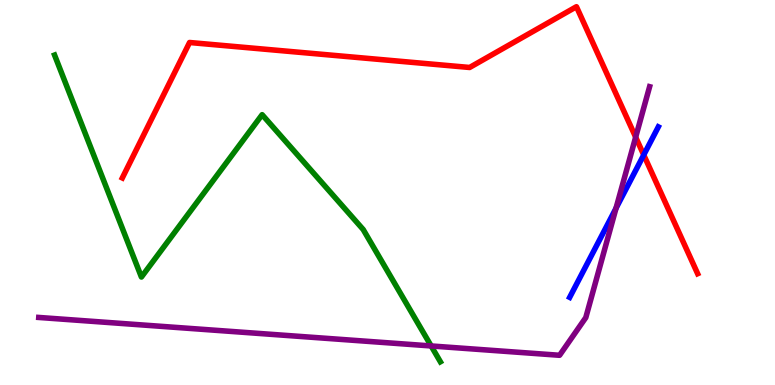[{'lines': ['blue', 'red'], 'intersections': [{'x': 8.31, 'y': 5.98}]}, {'lines': ['green', 'red'], 'intersections': []}, {'lines': ['purple', 'red'], 'intersections': [{'x': 8.2, 'y': 6.44}]}, {'lines': ['blue', 'green'], 'intersections': []}, {'lines': ['blue', 'purple'], 'intersections': [{'x': 7.95, 'y': 4.59}]}, {'lines': ['green', 'purple'], 'intersections': [{'x': 5.56, 'y': 1.01}]}]